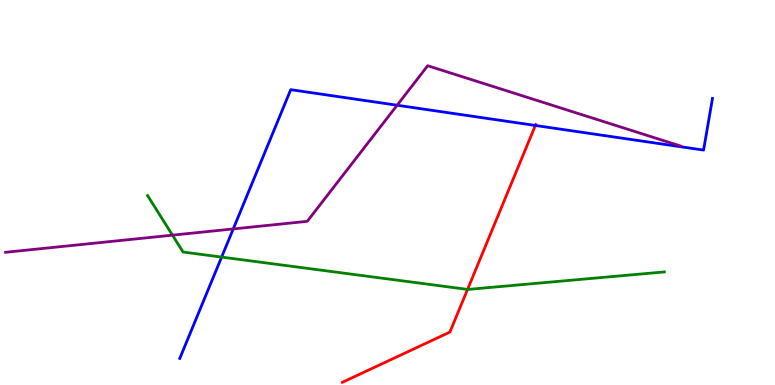[{'lines': ['blue', 'red'], 'intersections': [{'x': 6.91, 'y': 6.74}]}, {'lines': ['green', 'red'], 'intersections': [{'x': 6.03, 'y': 2.48}]}, {'lines': ['purple', 'red'], 'intersections': []}, {'lines': ['blue', 'green'], 'intersections': [{'x': 2.86, 'y': 3.32}]}, {'lines': ['blue', 'purple'], 'intersections': [{'x': 3.01, 'y': 4.05}, {'x': 5.12, 'y': 7.27}]}, {'lines': ['green', 'purple'], 'intersections': [{'x': 2.23, 'y': 3.89}]}]